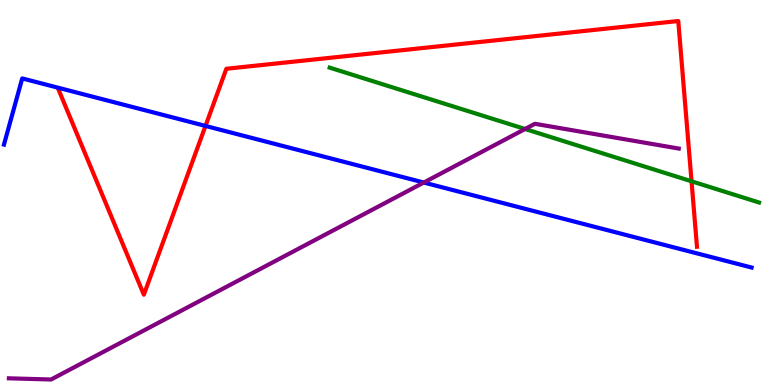[{'lines': ['blue', 'red'], 'intersections': [{'x': 2.65, 'y': 6.73}]}, {'lines': ['green', 'red'], 'intersections': [{'x': 8.92, 'y': 5.29}]}, {'lines': ['purple', 'red'], 'intersections': []}, {'lines': ['blue', 'green'], 'intersections': []}, {'lines': ['blue', 'purple'], 'intersections': [{'x': 5.47, 'y': 5.26}]}, {'lines': ['green', 'purple'], 'intersections': [{'x': 6.78, 'y': 6.65}]}]